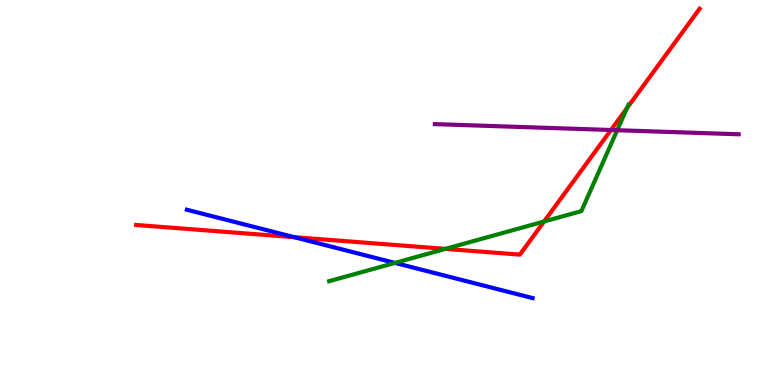[{'lines': ['blue', 'red'], 'intersections': [{'x': 3.8, 'y': 3.84}]}, {'lines': ['green', 'red'], 'intersections': [{'x': 5.75, 'y': 3.54}, {'x': 7.02, 'y': 4.25}, {'x': 8.09, 'y': 7.19}]}, {'lines': ['purple', 'red'], 'intersections': [{'x': 7.88, 'y': 6.62}]}, {'lines': ['blue', 'green'], 'intersections': [{'x': 5.1, 'y': 3.17}]}, {'lines': ['blue', 'purple'], 'intersections': []}, {'lines': ['green', 'purple'], 'intersections': [{'x': 7.96, 'y': 6.62}]}]